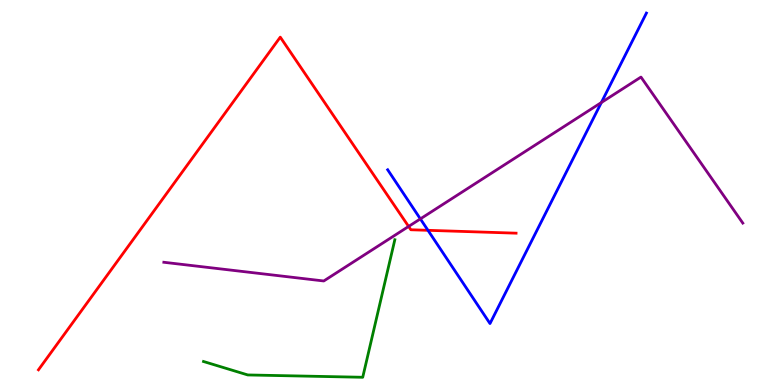[{'lines': ['blue', 'red'], 'intersections': [{'x': 5.52, 'y': 4.02}]}, {'lines': ['green', 'red'], 'intersections': []}, {'lines': ['purple', 'red'], 'intersections': [{'x': 5.27, 'y': 4.12}]}, {'lines': ['blue', 'green'], 'intersections': []}, {'lines': ['blue', 'purple'], 'intersections': [{'x': 5.42, 'y': 4.31}, {'x': 7.76, 'y': 7.34}]}, {'lines': ['green', 'purple'], 'intersections': []}]